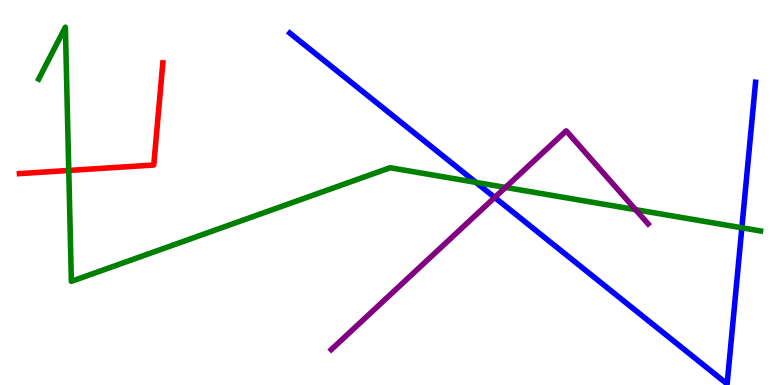[{'lines': ['blue', 'red'], 'intersections': []}, {'lines': ['green', 'red'], 'intersections': [{'x': 0.887, 'y': 5.57}]}, {'lines': ['purple', 'red'], 'intersections': []}, {'lines': ['blue', 'green'], 'intersections': [{'x': 6.14, 'y': 5.26}, {'x': 9.57, 'y': 4.08}]}, {'lines': ['blue', 'purple'], 'intersections': [{'x': 6.38, 'y': 4.87}]}, {'lines': ['green', 'purple'], 'intersections': [{'x': 6.52, 'y': 5.13}, {'x': 8.2, 'y': 4.55}]}]